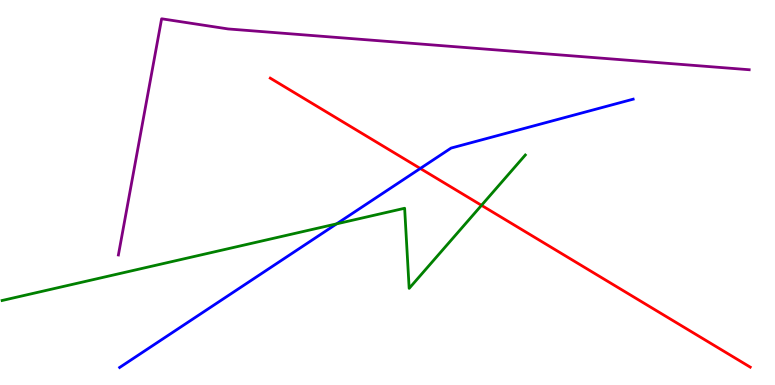[{'lines': ['blue', 'red'], 'intersections': [{'x': 5.42, 'y': 5.62}]}, {'lines': ['green', 'red'], 'intersections': [{'x': 6.21, 'y': 4.67}]}, {'lines': ['purple', 'red'], 'intersections': []}, {'lines': ['blue', 'green'], 'intersections': [{'x': 4.34, 'y': 4.19}]}, {'lines': ['blue', 'purple'], 'intersections': []}, {'lines': ['green', 'purple'], 'intersections': []}]